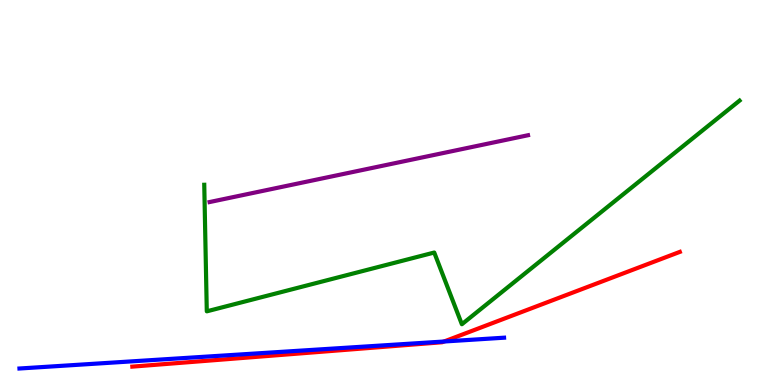[{'lines': ['blue', 'red'], 'intersections': [{'x': 5.73, 'y': 1.13}]}, {'lines': ['green', 'red'], 'intersections': []}, {'lines': ['purple', 'red'], 'intersections': []}, {'lines': ['blue', 'green'], 'intersections': []}, {'lines': ['blue', 'purple'], 'intersections': []}, {'lines': ['green', 'purple'], 'intersections': []}]